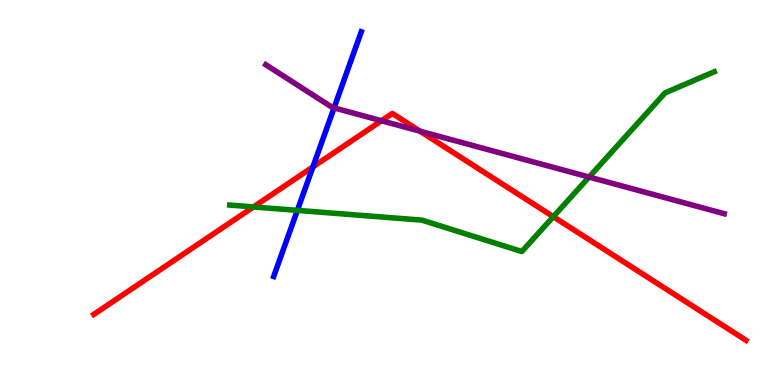[{'lines': ['blue', 'red'], 'intersections': [{'x': 4.04, 'y': 5.66}]}, {'lines': ['green', 'red'], 'intersections': [{'x': 3.27, 'y': 4.63}, {'x': 7.14, 'y': 4.37}]}, {'lines': ['purple', 'red'], 'intersections': [{'x': 4.92, 'y': 6.86}, {'x': 5.42, 'y': 6.59}]}, {'lines': ['blue', 'green'], 'intersections': [{'x': 3.84, 'y': 4.54}]}, {'lines': ['blue', 'purple'], 'intersections': [{'x': 4.31, 'y': 7.2}]}, {'lines': ['green', 'purple'], 'intersections': [{'x': 7.6, 'y': 5.4}]}]